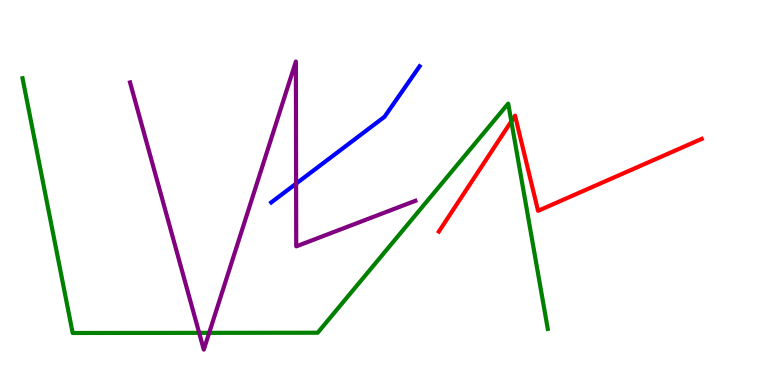[{'lines': ['blue', 'red'], 'intersections': []}, {'lines': ['green', 'red'], 'intersections': [{'x': 6.6, 'y': 6.85}]}, {'lines': ['purple', 'red'], 'intersections': []}, {'lines': ['blue', 'green'], 'intersections': []}, {'lines': ['blue', 'purple'], 'intersections': [{'x': 3.82, 'y': 5.23}]}, {'lines': ['green', 'purple'], 'intersections': [{'x': 2.57, 'y': 1.35}, {'x': 2.7, 'y': 1.35}]}]